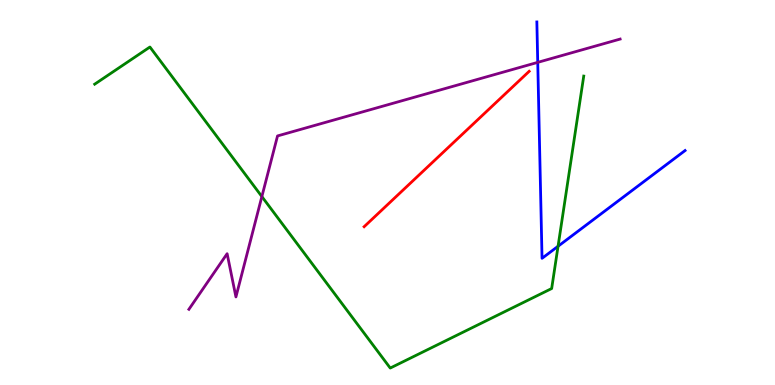[{'lines': ['blue', 'red'], 'intersections': []}, {'lines': ['green', 'red'], 'intersections': []}, {'lines': ['purple', 'red'], 'intersections': []}, {'lines': ['blue', 'green'], 'intersections': [{'x': 7.2, 'y': 3.6}]}, {'lines': ['blue', 'purple'], 'intersections': [{'x': 6.94, 'y': 8.38}]}, {'lines': ['green', 'purple'], 'intersections': [{'x': 3.38, 'y': 4.89}]}]